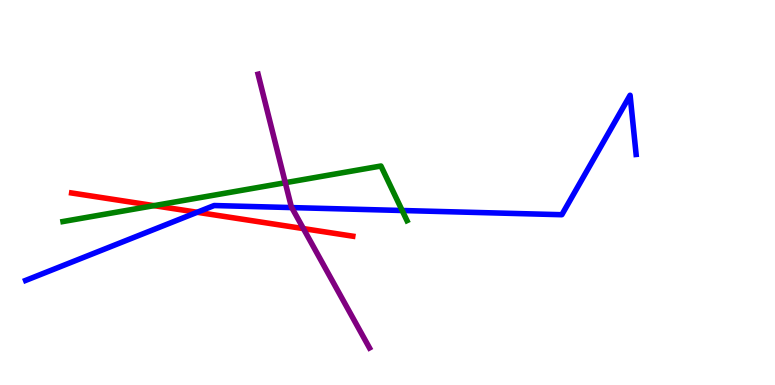[{'lines': ['blue', 'red'], 'intersections': [{'x': 2.54, 'y': 4.49}]}, {'lines': ['green', 'red'], 'intersections': [{'x': 1.99, 'y': 4.66}]}, {'lines': ['purple', 'red'], 'intersections': [{'x': 3.91, 'y': 4.06}]}, {'lines': ['blue', 'green'], 'intersections': [{'x': 5.19, 'y': 4.53}]}, {'lines': ['blue', 'purple'], 'intersections': [{'x': 3.76, 'y': 4.61}]}, {'lines': ['green', 'purple'], 'intersections': [{'x': 3.68, 'y': 5.25}]}]